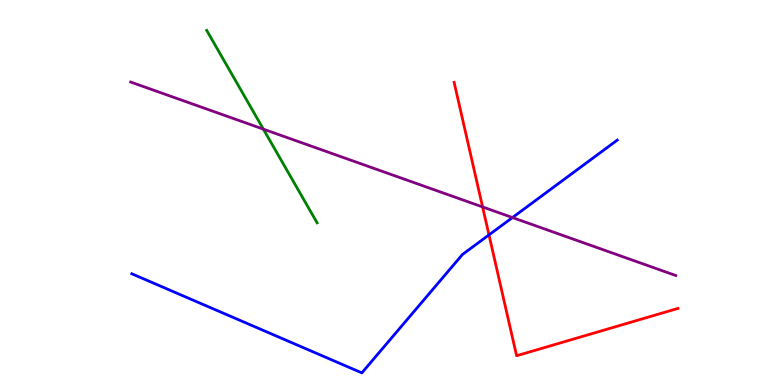[{'lines': ['blue', 'red'], 'intersections': [{'x': 6.31, 'y': 3.9}]}, {'lines': ['green', 'red'], 'intersections': []}, {'lines': ['purple', 'red'], 'intersections': [{'x': 6.23, 'y': 4.62}]}, {'lines': ['blue', 'green'], 'intersections': []}, {'lines': ['blue', 'purple'], 'intersections': [{'x': 6.61, 'y': 4.35}]}, {'lines': ['green', 'purple'], 'intersections': [{'x': 3.4, 'y': 6.65}]}]